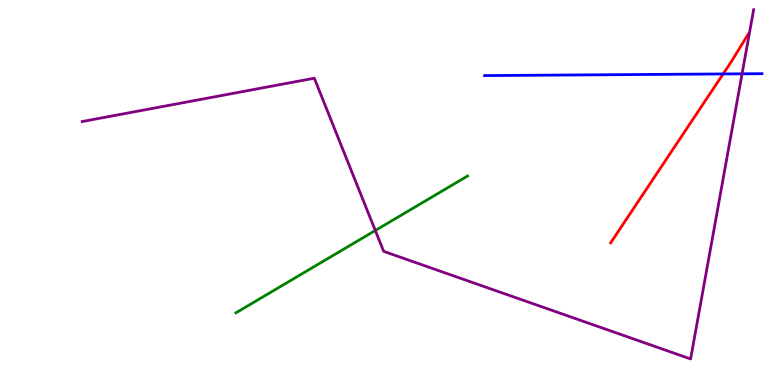[{'lines': ['blue', 'red'], 'intersections': [{'x': 9.33, 'y': 8.08}]}, {'lines': ['green', 'red'], 'intersections': []}, {'lines': ['purple', 'red'], 'intersections': []}, {'lines': ['blue', 'green'], 'intersections': []}, {'lines': ['blue', 'purple'], 'intersections': [{'x': 9.58, 'y': 8.08}]}, {'lines': ['green', 'purple'], 'intersections': [{'x': 4.84, 'y': 4.01}]}]